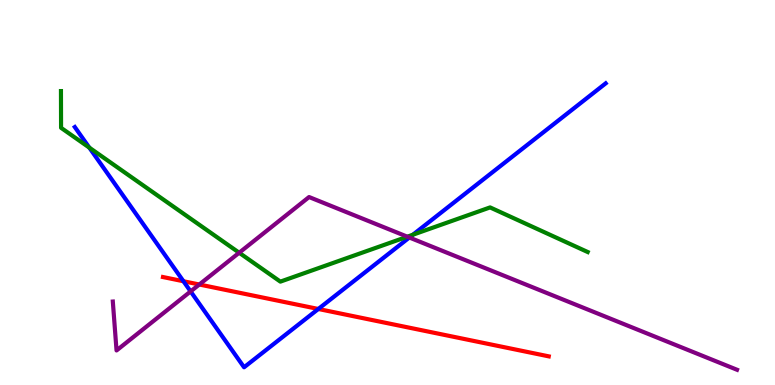[{'lines': ['blue', 'red'], 'intersections': [{'x': 2.37, 'y': 2.69}, {'x': 4.11, 'y': 1.97}]}, {'lines': ['green', 'red'], 'intersections': []}, {'lines': ['purple', 'red'], 'intersections': [{'x': 2.57, 'y': 2.61}]}, {'lines': ['blue', 'green'], 'intersections': [{'x': 1.15, 'y': 6.17}, {'x': 5.33, 'y': 3.9}]}, {'lines': ['blue', 'purple'], 'intersections': [{'x': 2.46, 'y': 2.43}, {'x': 5.28, 'y': 3.83}]}, {'lines': ['green', 'purple'], 'intersections': [{'x': 3.09, 'y': 3.44}, {'x': 5.26, 'y': 3.85}]}]